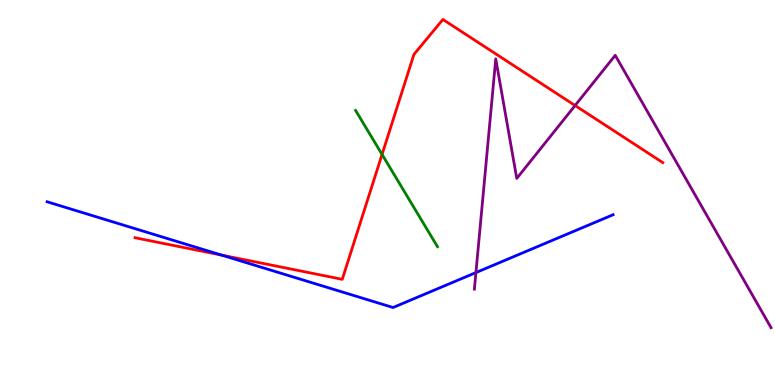[{'lines': ['blue', 'red'], 'intersections': [{'x': 2.86, 'y': 3.37}]}, {'lines': ['green', 'red'], 'intersections': [{'x': 4.93, 'y': 5.99}]}, {'lines': ['purple', 'red'], 'intersections': [{'x': 7.42, 'y': 7.26}]}, {'lines': ['blue', 'green'], 'intersections': []}, {'lines': ['blue', 'purple'], 'intersections': [{'x': 6.14, 'y': 2.92}]}, {'lines': ['green', 'purple'], 'intersections': []}]